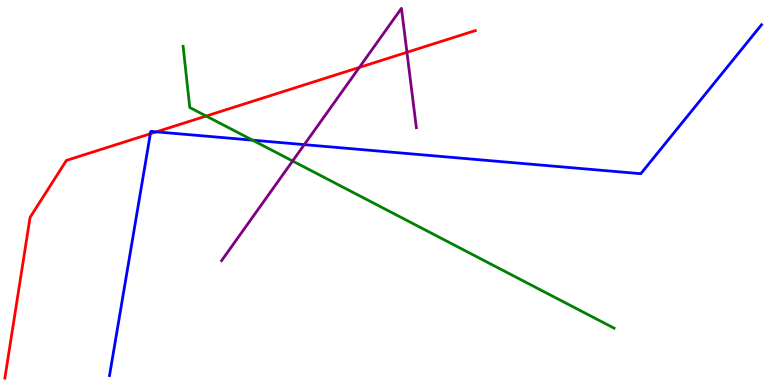[{'lines': ['blue', 'red'], 'intersections': [{'x': 1.94, 'y': 6.53}, {'x': 2.02, 'y': 6.58}]}, {'lines': ['green', 'red'], 'intersections': [{'x': 2.66, 'y': 6.99}]}, {'lines': ['purple', 'red'], 'intersections': [{'x': 4.64, 'y': 8.25}, {'x': 5.25, 'y': 8.64}]}, {'lines': ['blue', 'green'], 'intersections': [{'x': 3.26, 'y': 6.36}]}, {'lines': ['blue', 'purple'], 'intersections': [{'x': 3.93, 'y': 6.24}]}, {'lines': ['green', 'purple'], 'intersections': [{'x': 3.78, 'y': 5.82}]}]